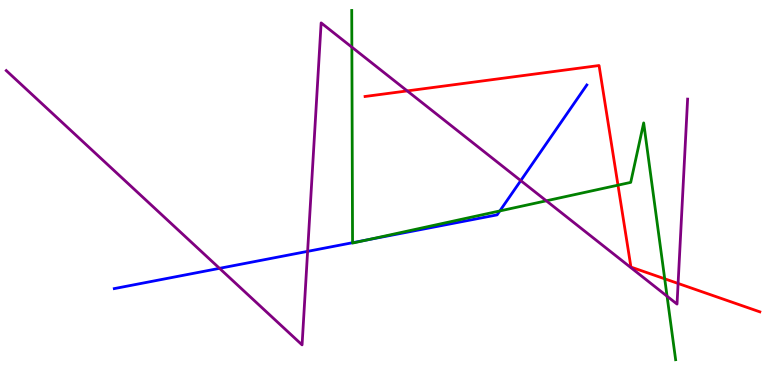[{'lines': ['blue', 'red'], 'intersections': []}, {'lines': ['green', 'red'], 'intersections': [{'x': 7.97, 'y': 5.19}, {'x': 8.58, 'y': 2.76}]}, {'lines': ['purple', 'red'], 'intersections': [{'x': 5.25, 'y': 7.64}, {'x': 8.75, 'y': 2.64}]}, {'lines': ['blue', 'green'], 'intersections': [{'x': 4.55, 'y': 3.7}, {'x': 4.73, 'y': 3.77}, {'x': 6.45, 'y': 4.52}]}, {'lines': ['blue', 'purple'], 'intersections': [{'x': 2.83, 'y': 3.03}, {'x': 3.97, 'y': 3.47}, {'x': 6.72, 'y': 5.31}]}, {'lines': ['green', 'purple'], 'intersections': [{'x': 4.54, 'y': 8.77}, {'x': 7.05, 'y': 4.78}, {'x': 8.61, 'y': 2.31}]}]